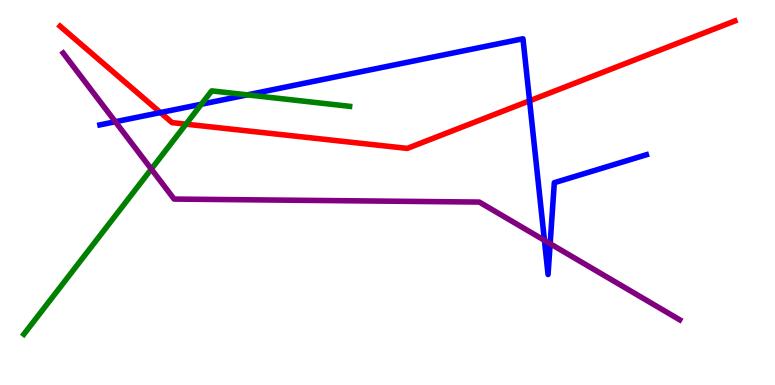[{'lines': ['blue', 'red'], 'intersections': [{'x': 2.07, 'y': 7.08}, {'x': 6.83, 'y': 7.38}]}, {'lines': ['green', 'red'], 'intersections': [{'x': 2.4, 'y': 6.78}]}, {'lines': ['purple', 'red'], 'intersections': []}, {'lines': ['blue', 'green'], 'intersections': [{'x': 2.6, 'y': 7.29}, {'x': 3.19, 'y': 7.54}]}, {'lines': ['blue', 'purple'], 'intersections': [{'x': 1.49, 'y': 6.84}, {'x': 7.02, 'y': 3.76}, {'x': 7.1, 'y': 3.67}]}, {'lines': ['green', 'purple'], 'intersections': [{'x': 1.95, 'y': 5.61}]}]